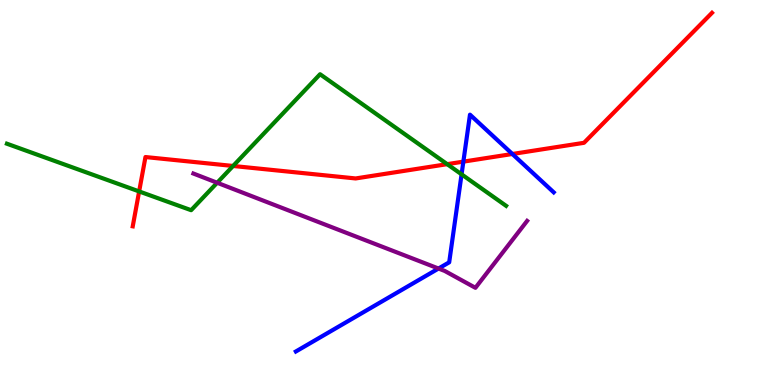[{'lines': ['blue', 'red'], 'intersections': [{'x': 5.98, 'y': 5.8}, {'x': 6.61, 'y': 6.0}]}, {'lines': ['green', 'red'], 'intersections': [{'x': 1.8, 'y': 5.03}, {'x': 3.01, 'y': 5.69}, {'x': 5.77, 'y': 5.74}]}, {'lines': ['purple', 'red'], 'intersections': []}, {'lines': ['blue', 'green'], 'intersections': [{'x': 5.96, 'y': 5.47}]}, {'lines': ['blue', 'purple'], 'intersections': [{'x': 5.66, 'y': 3.03}]}, {'lines': ['green', 'purple'], 'intersections': [{'x': 2.8, 'y': 5.25}]}]